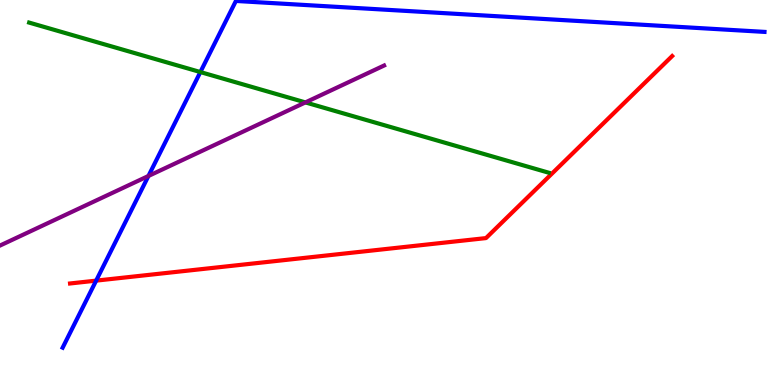[{'lines': ['blue', 'red'], 'intersections': [{'x': 1.24, 'y': 2.71}]}, {'lines': ['green', 'red'], 'intersections': []}, {'lines': ['purple', 'red'], 'intersections': []}, {'lines': ['blue', 'green'], 'intersections': [{'x': 2.59, 'y': 8.13}]}, {'lines': ['blue', 'purple'], 'intersections': [{'x': 1.92, 'y': 5.43}]}, {'lines': ['green', 'purple'], 'intersections': [{'x': 3.94, 'y': 7.34}]}]